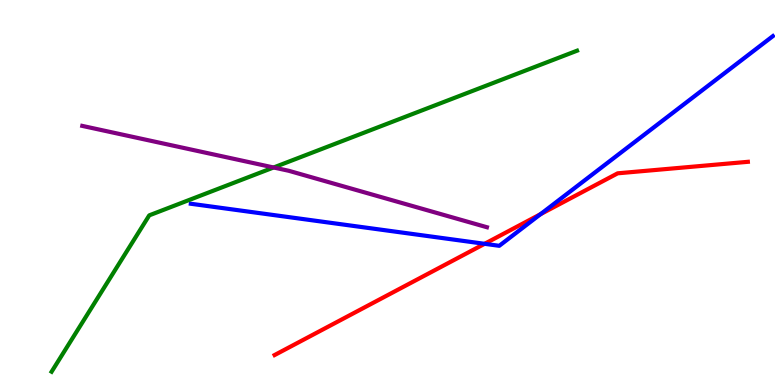[{'lines': ['blue', 'red'], 'intersections': [{'x': 6.25, 'y': 3.67}, {'x': 6.97, 'y': 4.44}]}, {'lines': ['green', 'red'], 'intersections': []}, {'lines': ['purple', 'red'], 'intersections': []}, {'lines': ['blue', 'green'], 'intersections': []}, {'lines': ['blue', 'purple'], 'intersections': []}, {'lines': ['green', 'purple'], 'intersections': [{'x': 3.53, 'y': 5.65}]}]